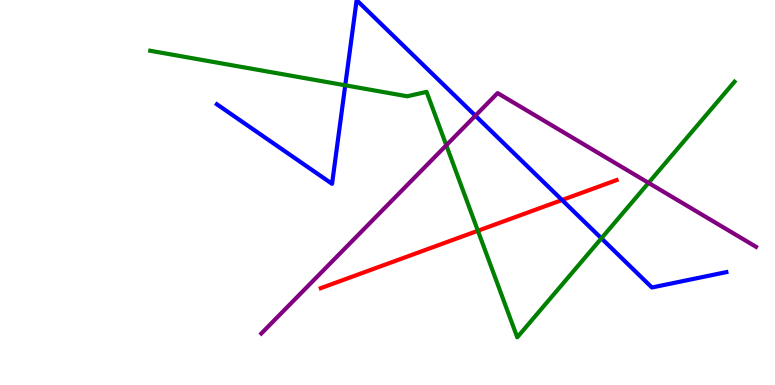[{'lines': ['blue', 'red'], 'intersections': [{'x': 7.25, 'y': 4.8}]}, {'lines': ['green', 'red'], 'intersections': [{'x': 6.17, 'y': 4.01}]}, {'lines': ['purple', 'red'], 'intersections': []}, {'lines': ['blue', 'green'], 'intersections': [{'x': 4.45, 'y': 7.78}, {'x': 7.76, 'y': 3.81}]}, {'lines': ['blue', 'purple'], 'intersections': [{'x': 6.13, 'y': 6.99}]}, {'lines': ['green', 'purple'], 'intersections': [{'x': 5.76, 'y': 6.23}, {'x': 8.37, 'y': 5.25}]}]